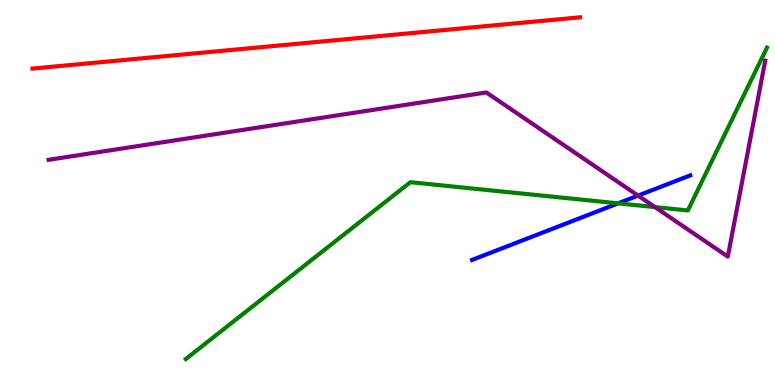[{'lines': ['blue', 'red'], 'intersections': []}, {'lines': ['green', 'red'], 'intersections': []}, {'lines': ['purple', 'red'], 'intersections': []}, {'lines': ['blue', 'green'], 'intersections': [{'x': 7.98, 'y': 4.72}]}, {'lines': ['blue', 'purple'], 'intersections': [{'x': 8.23, 'y': 4.92}]}, {'lines': ['green', 'purple'], 'intersections': [{'x': 8.45, 'y': 4.62}]}]